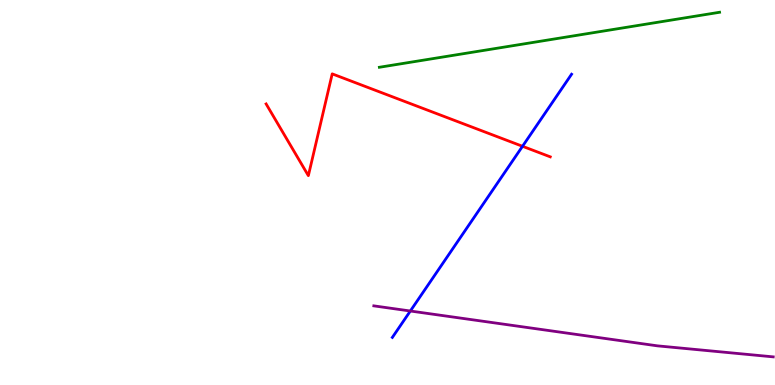[{'lines': ['blue', 'red'], 'intersections': [{'x': 6.74, 'y': 6.2}]}, {'lines': ['green', 'red'], 'intersections': []}, {'lines': ['purple', 'red'], 'intersections': []}, {'lines': ['blue', 'green'], 'intersections': []}, {'lines': ['blue', 'purple'], 'intersections': [{'x': 5.29, 'y': 1.92}]}, {'lines': ['green', 'purple'], 'intersections': []}]